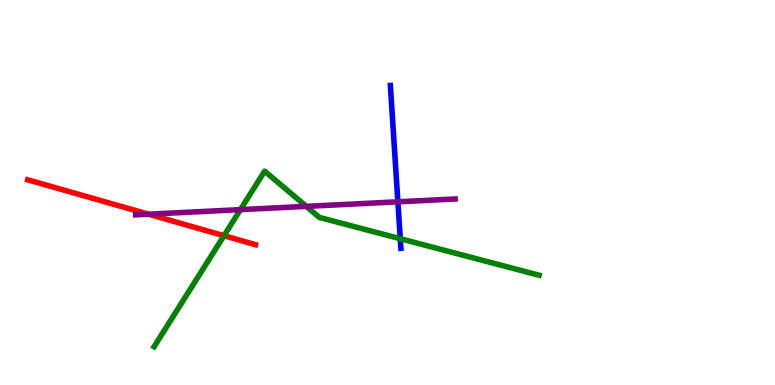[{'lines': ['blue', 'red'], 'intersections': []}, {'lines': ['green', 'red'], 'intersections': [{'x': 2.89, 'y': 3.88}]}, {'lines': ['purple', 'red'], 'intersections': [{'x': 1.92, 'y': 4.44}]}, {'lines': ['blue', 'green'], 'intersections': [{'x': 5.16, 'y': 3.8}]}, {'lines': ['blue', 'purple'], 'intersections': [{'x': 5.13, 'y': 4.76}]}, {'lines': ['green', 'purple'], 'intersections': [{'x': 3.1, 'y': 4.55}, {'x': 3.95, 'y': 4.64}]}]